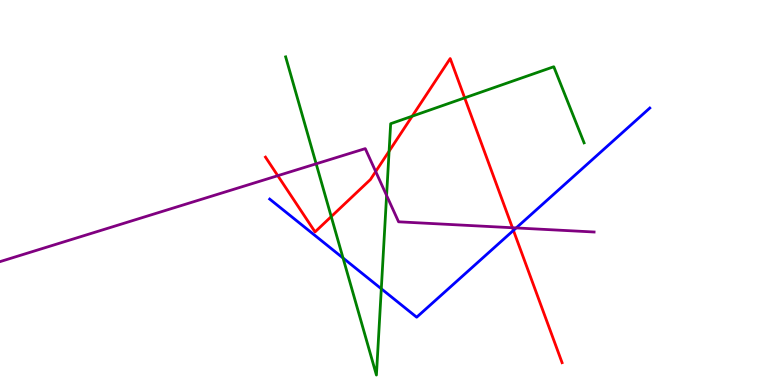[{'lines': ['blue', 'red'], 'intersections': [{'x': 6.62, 'y': 4.02}]}, {'lines': ['green', 'red'], 'intersections': [{'x': 4.27, 'y': 4.37}, {'x': 5.02, 'y': 6.07}, {'x': 5.32, 'y': 6.98}, {'x': 6.0, 'y': 7.46}]}, {'lines': ['purple', 'red'], 'intersections': [{'x': 3.58, 'y': 5.44}, {'x': 4.85, 'y': 5.54}, {'x': 6.61, 'y': 4.08}]}, {'lines': ['blue', 'green'], 'intersections': [{'x': 4.43, 'y': 3.3}, {'x': 4.92, 'y': 2.5}]}, {'lines': ['blue', 'purple'], 'intersections': [{'x': 6.66, 'y': 4.08}]}, {'lines': ['green', 'purple'], 'intersections': [{'x': 4.08, 'y': 5.75}, {'x': 4.99, 'y': 4.92}]}]